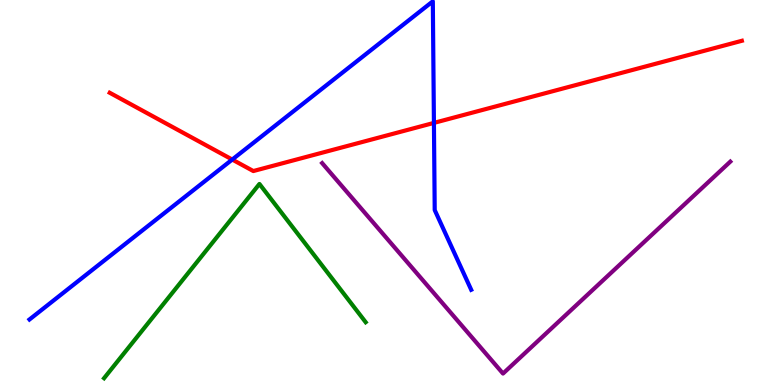[{'lines': ['blue', 'red'], 'intersections': [{'x': 3.0, 'y': 5.86}, {'x': 5.6, 'y': 6.81}]}, {'lines': ['green', 'red'], 'intersections': []}, {'lines': ['purple', 'red'], 'intersections': []}, {'lines': ['blue', 'green'], 'intersections': []}, {'lines': ['blue', 'purple'], 'intersections': []}, {'lines': ['green', 'purple'], 'intersections': []}]